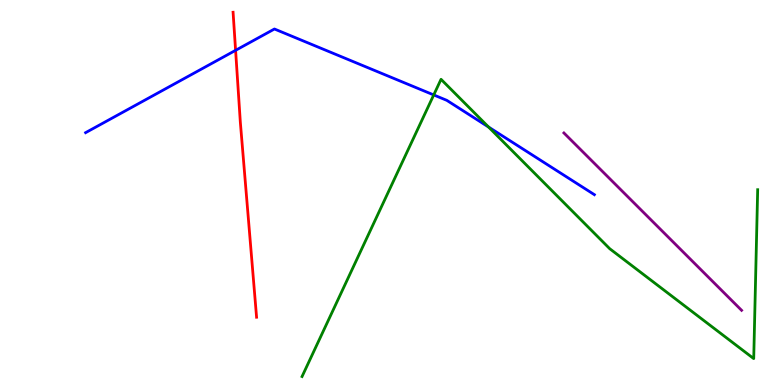[{'lines': ['blue', 'red'], 'intersections': [{'x': 3.04, 'y': 8.69}]}, {'lines': ['green', 'red'], 'intersections': []}, {'lines': ['purple', 'red'], 'intersections': []}, {'lines': ['blue', 'green'], 'intersections': [{'x': 5.6, 'y': 7.53}, {'x': 6.3, 'y': 6.7}]}, {'lines': ['blue', 'purple'], 'intersections': []}, {'lines': ['green', 'purple'], 'intersections': []}]